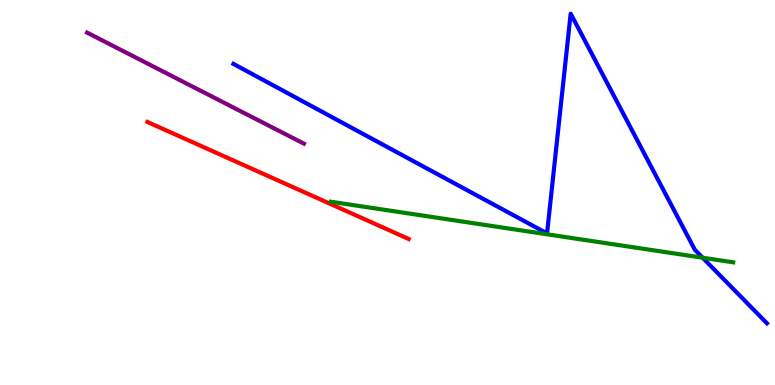[{'lines': ['blue', 'red'], 'intersections': []}, {'lines': ['green', 'red'], 'intersections': []}, {'lines': ['purple', 'red'], 'intersections': []}, {'lines': ['blue', 'green'], 'intersections': [{'x': 9.07, 'y': 3.31}]}, {'lines': ['blue', 'purple'], 'intersections': []}, {'lines': ['green', 'purple'], 'intersections': []}]